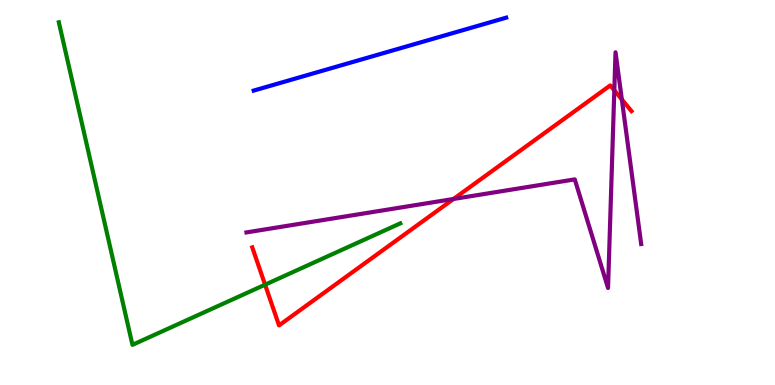[{'lines': ['blue', 'red'], 'intersections': []}, {'lines': ['green', 'red'], 'intersections': [{'x': 3.42, 'y': 2.61}]}, {'lines': ['purple', 'red'], 'intersections': [{'x': 5.85, 'y': 4.83}, {'x': 7.93, 'y': 7.65}, {'x': 8.02, 'y': 7.42}]}, {'lines': ['blue', 'green'], 'intersections': []}, {'lines': ['blue', 'purple'], 'intersections': []}, {'lines': ['green', 'purple'], 'intersections': []}]